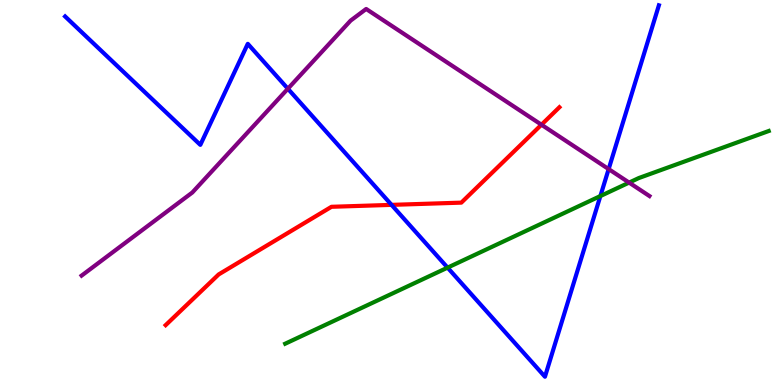[{'lines': ['blue', 'red'], 'intersections': [{'x': 5.05, 'y': 4.68}]}, {'lines': ['green', 'red'], 'intersections': []}, {'lines': ['purple', 'red'], 'intersections': [{'x': 6.99, 'y': 6.76}]}, {'lines': ['blue', 'green'], 'intersections': [{'x': 5.78, 'y': 3.05}, {'x': 7.75, 'y': 4.91}]}, {'lines': ['blue', 'purple'], 'intersections': [{'x': 3.71, 'y': 7.7}, {'x': 7.85, 'y': 5.61}]}, {'lines': ['green', 'purple'], 'intersections': [{'x': 8.12, 'y': 5.26}]}]